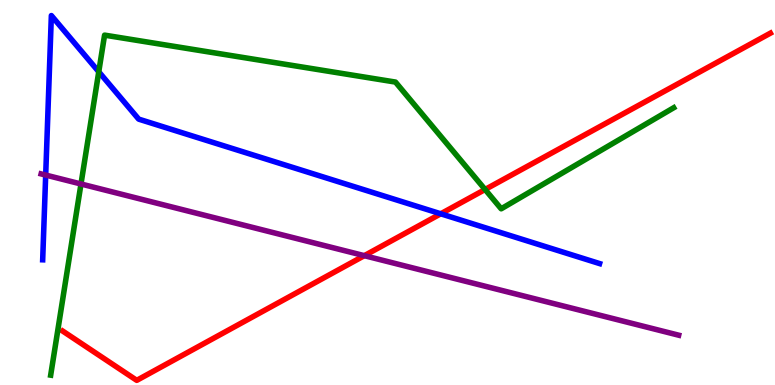[{'lines': ['blue', 'red'], 'intersections': [{'x': 5.69, 'y': 4.45}]}, {'lines': ['green', 'red'], 'intersections': [{'x': 6.26, 'y': 5.08}]}, {'lines': ['purple', 'red'], 'intersections': [{'x': 4.7, 'y': 3.36}]}, {'lines': ['blue', 'green'], 'intersections': [{'x': 1.27, 'y': 8.14}]}, {'lines': ['blue', 'purple'], 'intersections': [{'x': 0.59, 'y': 5.45}]}, {'lines': ['green', 'purple'], 'intersections': [{'x': 1.04, 'y': 5.22}]}]